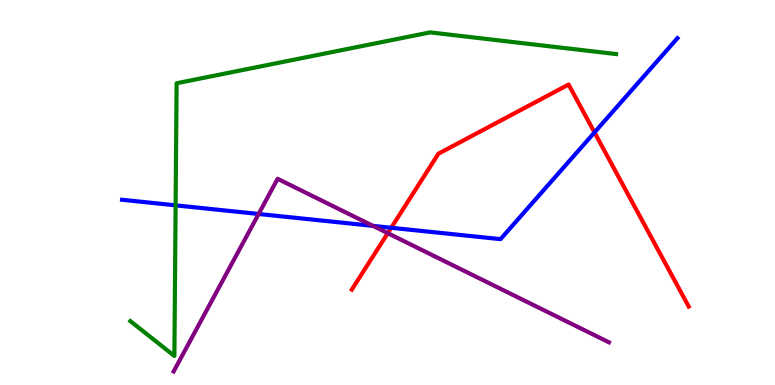[{'lines': ['blue', 'red'], 'intersections': [{'x': 5.05, 'y': 4.08}, {'x': 7.67, 'y': 6.56}]}, {'lines': ['green', 'red'], 'intersections': []}, {'lines': ['purple', 'red'], 'intersections': [{'x': 5.0, 'y': 3.94}]}, {'lines': ['blue', 'green'], 'intersections': [{'x': 2.27, 'y': 4.67}]}, {'lines': ['blue', 'purple'], 'intersections': [{'x': 3.34, 'y': 4.44}, {'x': 4.81, 'y': 4.13}]}, {'lines': ['green', 'purple'], 'intersections': []}]